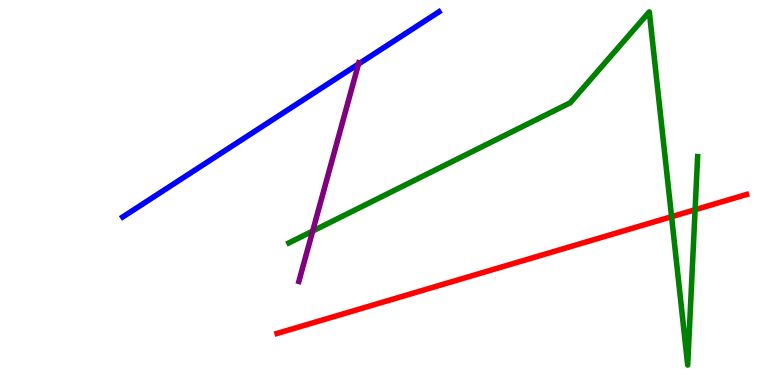[{'lines': ['blue', 'red'], 'intersections': []}, {'lines': ['green', 'red'], 'intersections': [{'x': 8.67, 'y': 4.37}, {'x': 8.97, 'y': 4.55}]}, {'lines': ['purple', 'red'], 'intersections': []}, {'lines': ['blue', 'green'], 'intersections': []}, {'lines': ['blue', 'purple'], 'intersections': [{'x': 4.63, 'y': 8.34}]}, {'lines': ['green', 'purple'], 'intersections': [{'x': 4.03, 'y': 4.0}]}]